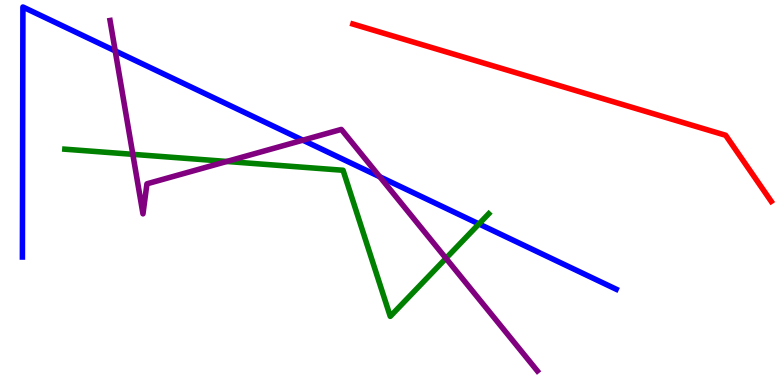[{'lines': ['blue', 'red'], 'intersections': []}, {'lines': ['green', 'red'], 'intersections': []}, {'lines': ['purple', 'red'], 'intersections': []}, {'lines': ['blue', 'green'], 'intersections': [{'x': 6.18, 'y': 4.18}]}, {'lines': ['blue', 'purple'], 'intersections': [{'x': 1.49, 'y': 8.68}, {'x': 3.91, 'y': 6.36}, {'x': 4.9, 'y': 5.41}]}, {'lines': ['green', 'purple'], 'intersections': [{'x': 1.71, 'y': 5.99}, {'x': 2.93, 'y': 5.81}, {'x': 5.75, 'y': 3.29}]}]